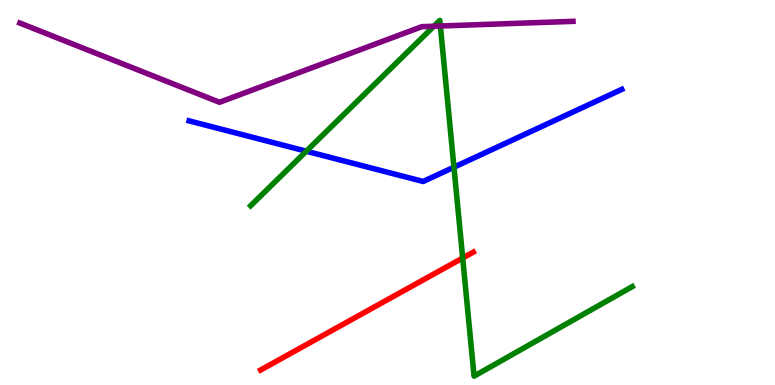[{'lines': ['blue', 'red'], 'intersections': []}, {'lines': ['green', 'red'], 'intersections': [{'x': 5.97, 'y': 3.3}]}, {'lines': ['purple', 'red'], 'intersections': []}, {'lines': ['blue', 'green'], 'intersections': [{'x': 3.95, 'y': 6.07}, {'x': 5.86, 'y': 5.66}]}, {'lines': ['blue', 'purple'], 'intersections': []}, {'lines': ['green', 'purple'], 'intersections': [{'x': 5.6, 'y': 9.32}, {'x': 5.68, 'y': 9.32}]}]